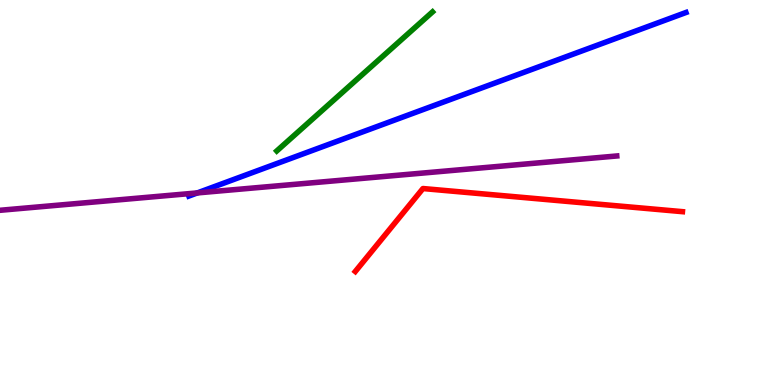[{'lines': ['blue', 'red'], 'intersections': []}, {'lines': ['green', 'red'], 'intersections': []}, {'lines': ['purple', 'red'], 'intersections': []}, {'lines': ['blue', 'green'], 'intersections': []}, {'lines': ['blue', 'purple'], 'intersections': [{'x': 2.55, 'y': 4.99}]}, {'lines': ['green', 'purple'], 'intersections': []}]